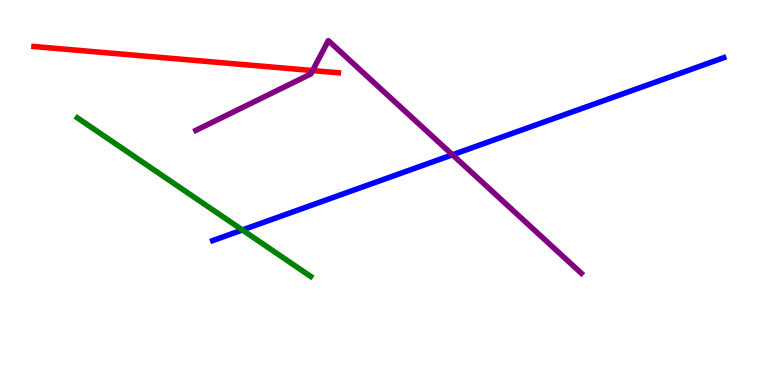[{'lines': ['blue', 'red'], 'intersections': []}, {'lines': ['green', 'red'], 'intersections': []}, {'lines': ['purple', 'red'], 'intersections': [{'x': 4.03, 'y': 8.17}]}, {'lines': ['blue', 'green'], 'intersections': [{'x': 3.13, 'y': 4.03}]}, {'lines': ['blue', 'purple'], 'intersections': [{'x': 5.84, 'y': 5.98}]}, {'lines': ['green', 'purple'], 'intersections': []}]